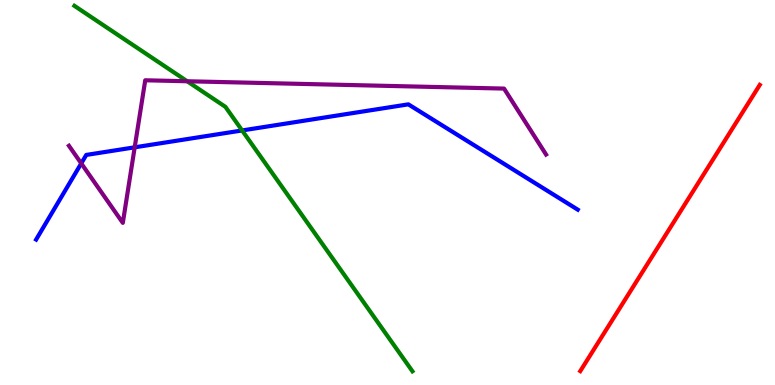[{'lines': ['blue', 'red'], 'intersections': []}, {'lines': ['green', 'red'], 'intersections': []}, {'lines': ['purple', 'red'], 'intersections': []}, {'lines': ['blue', 'green'], 'intersections': [{'x': 3.12, 'y': 6.61}]}, {'lines': ['blue', 'purple'], 'intersections': [{'x': 1.05, 'y': 5.76}, {'x': 1.74, 'y': 6.17}]}, {'lines': ['green', 'purple'], 'intersections': [{'x': 2.42, 'y': 7.89}]}]